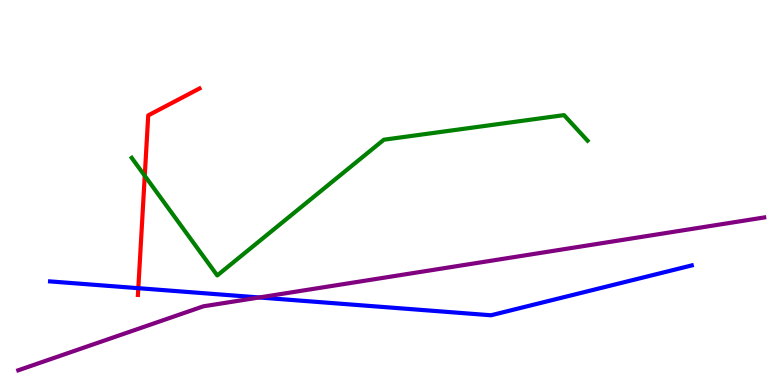[{'lines': ['blue', 'red'], 'intersections': [{'x': 1.78, 'y': 2.51}]}, {'lines': ['green', 'red'], 'intersections': [{'x': 1.87, 'y': 5.43}]}, {'lines': ['purple', 'red'], 'intersections': []}, {'lines': ['blue', 'green'], 'intersections': []}, {'lines': ['blue', 'purple'], 'intersections': [{'x': 3.34, 'y': 2.27}]}, {'lines': ['green', 'purple'], 'intersections': []}]